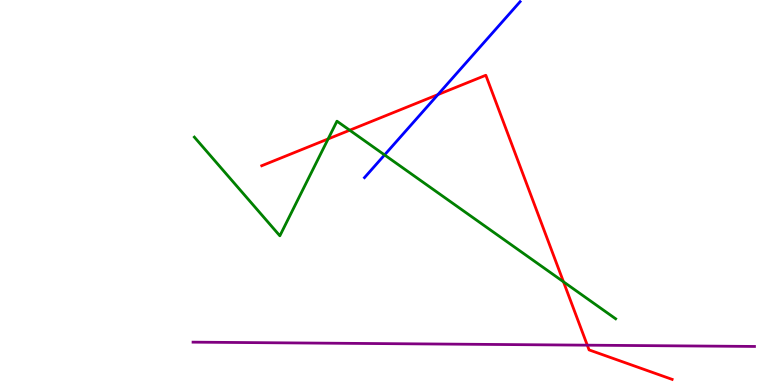[{'lines': ['blue', 'red'], 'intersections': [{'x': 5.65, 'y': 7.54}]}, {'lines': ['green', 'red'], 'intersections': [{'x': 4.23, 'y': 6.39}, {'x': 4.51, 'y': 6.62}, {'x': 7.27, 'y': 2.68}]}, {'lines': ['purple', 'red'], 'intersections': [{'x': 7.58, 'y': 1.03}]}, {'lines': ['blue', 'green'], 'intersections': [{'x': 4.96, 'y': 5.98}]}, {'lines': ['blue', 'purple'], 'intersections': []}, {'lines': ['green', 'purple'], 'intersections': []}]